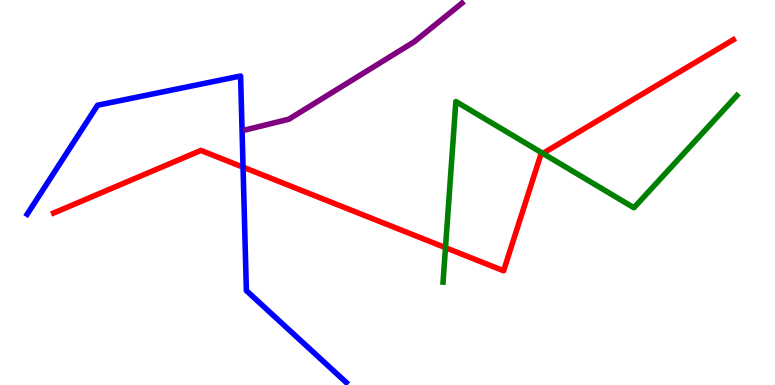[{'lines': ['blue', 'red'], 'intersections': [{'x': 3.14, 'y': 5.66}]}, {'lines': ['green', 'red'], 'intersections': [{'x': 5.75, 'y': 3.57}, {'x': 7.0, 'y': 6.02}]}, {'lines': ['purple', 'red'], 'intersections': []}, {'lines': ['blue', 'green'], 'intersections': []}, {'lines': ['blue', 'purple'], 'intersections': []}, {'lines': ['green', 'purple'], 'intersections': []}]